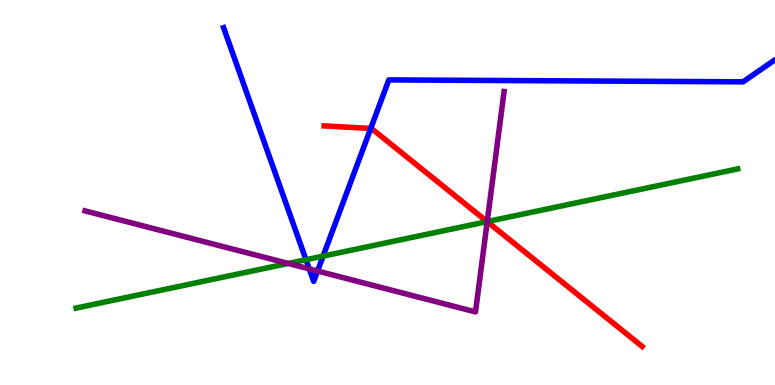[{'lines': ['blue', 'red'], 'intersections': [{'x': 4.78, 'y': 6.66}]}, {'lines': ['green', 'red'], 'intersections': [{'x': 6.29, 'y': 4.24}]}, {'lines': ['purple', 'red'], 'intersections': [{'x': 6.29, 'y': 4.24}]}, {'lines': ['blue', 'green'], 'intersections': [{'x': 3.95, 'y': 3.25}, {'x': 4.17, 'y': 3.35}]}, {'lines': ['blue', 'purple'], 'intersections': [{'x': 3.99, 'y': 3.02}, {'x': 4.1, 'y': 2.96}]}, {'lines': ['green', 'purple'], 'intersections': [{'x': 3.72, 'y': 3.16}, {'x': 6.29, 'y': 4.24}]}]